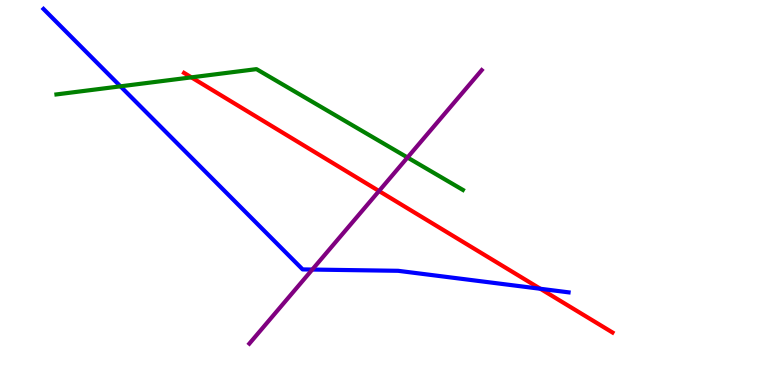[{'lines': ['blue', 'red'], 'intersections': [{'x': 6.97, 'y': 2.5}]}, {'lines': ['green', 'red'], 'intersections': [{'x': 2.47, 'y': 7.99}]}, {'lines': ['purple', 'red'], 'intersections': [{'x': 4.89, 'y': 5.04}]}, {'lines': ['blue', 'green'], 'intersections': [{'x': 1.55, 'y': 7.76}]}, {'lines': ['blue', 'purple'], 'intersections': [{'x': 4.03, 'y': 3.0}]}, {'lines': ['green', 'purple'], 'intersections': [{'x': 5.26, 'y': 5.91}]}]